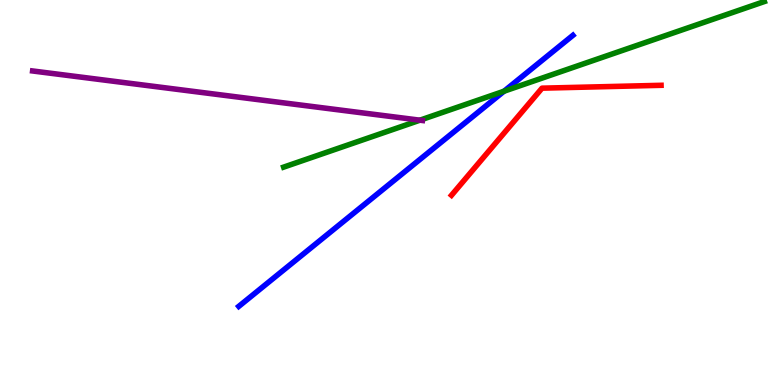[{'lines': ['blue', 'red'], 'intersections': []}, {'lines': ['green', 'red'], 'intersections': []}, {'lines': ['purple', 'red'], 'intersections': []}, {'lines': ['blue', 'green'], 'intersections': [{'x': 6.5, 'y': 7.63}]}, {'lines': ['blue', 'purple'], 'intersections': []}, {'lines': ['green', 'purple'], 'intersections': [{'x': 5.42, 'y': 6.88}]}]